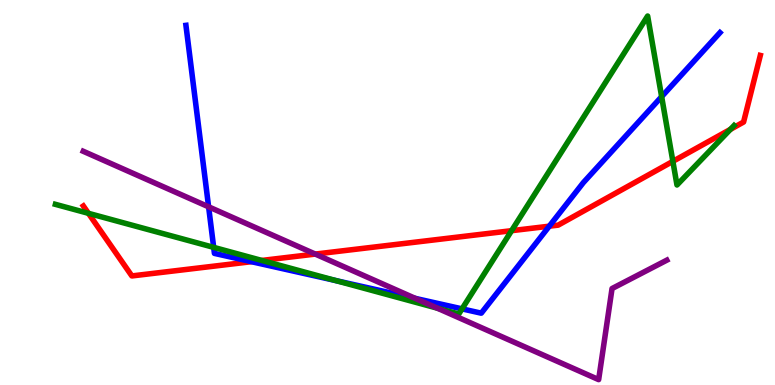[{'lines': ['blue', 'red'], 'intersections': [{'x': 3.24, 'y': 3.2}, {'x': 7.09, 'y': 4.12}]}, {'lines': ['green', 'red'], 'intersections': [{'x': 1.14, 'y': 4.46}, {'x': 3.38, 'y': 3.24}, {'x': 6.6, 'y': 4.01}, {'x': 8.68, 'y': 5.81}, {'x': 9.42, 'y': 6.64}]}, {'lines': ['purple', 'red'], 'intersections': [{'x': 4.07, 'y': 3.4}]}, {'lines': ['blue', 'green'], 'intersections': [{'x': 2.76, 'y': 3.57}, {'x': 4.34, 'y': 2.71}, {'x': 5.96, 'y': 1.98}, {'x': 8.54, 'y': 7.49}]}, {'lines': ['blue', 'purple'], 'intersections': [{'x': 2.69, 'y': 4.63}, {'x': 5.36, 'y': 2.25}]}, {'lines': ['green', 'purple'], 'intersections': [{'x': 5.65, 'y': 1.99}]}]